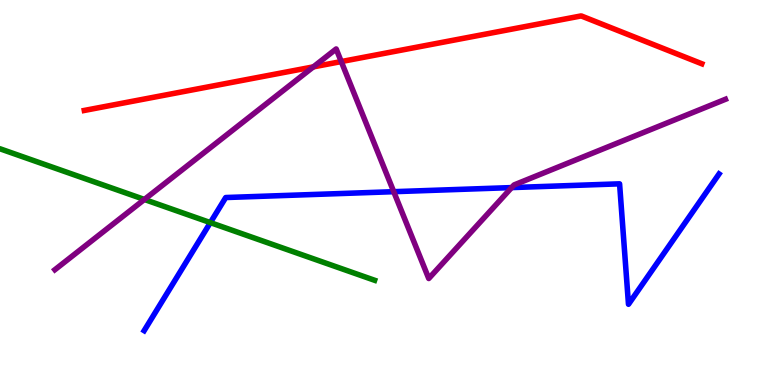[{'lines': ['blue', 'red'], 'intersections': []}, {'lines': ['green', 'red'], 'intersections': []}, {'lines': ['purple', 'red'], 'intersections': [{'x': 4.04, 'y': 8.26}, {'x': 4.4, 'y': 8.4}]}, {'lines': ['blue', 'green'], 'intersections': [{'x': 2.71, 'y': 4.22}]}, {'lines': ['blue', 'purple'], 'intersections': [{'x': 5.08, 'y': 5.02}, {'x': 6.6, 'y': 5.13}]}, {'lines': ['green', 'purple'], 'intersections': [{'x': 1.86, 'y': 4.82}]}]